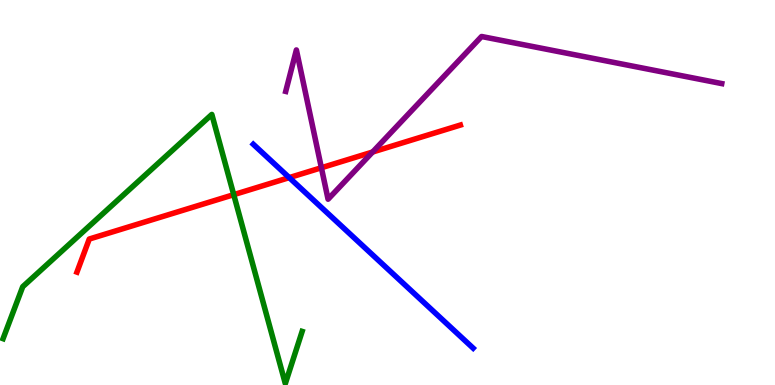[{'lines': ['blue', 'red'], 'intersections': [{'x': 3.73, 'y': 5.39}]}, {'lines': ['green', 'red'], 'intersections': [{'x': 3.02, 'y': 4.94}]}, {'lines': ['purple', 'red'], 'intersections': [{'x': 4.15, 'y': 5.64}, {'x': 4.81, 'y': 6.05}]}, {'lines': ['blue', 'green'], 'intersections': []}, {'lines': ['blue', 'purple'], 'intersections': []}, {'lines': ['green', 'purple'], 'intersections': []}]